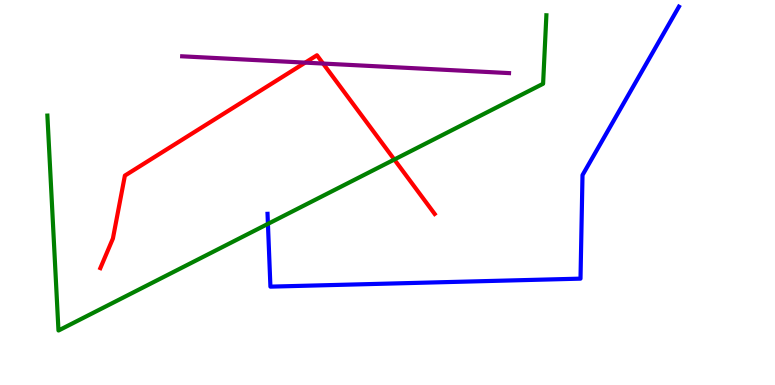[{'lines': ['blue', 'red'], 'intersections': []}, {'lines': ['green', 'red'], 'intersections': [{'x': 5.09, 'y': 5.86}]}, {'lines': ['purple', 'red'], 'intersections': [{'x': 3.94, 'y': 8.37}, {'x': 4.17, 'y': 8.35}]}, {'lines': ['blue', 'green'], 'intersections': [{'x': 3.46, 'y': 4.18}]}, {'lines': ['blue', 'purple'], 'intersections': []}, {'lines': ['green', 'purple'], 'intersections': []}]